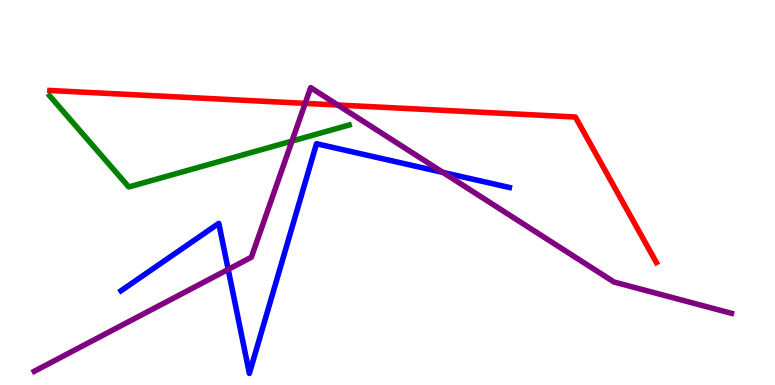[{'lines': ['blue', 'red'], 'intersections': []}, {'lines': ['green', 'red'], 'intersections': []}, {'lines': ['purple', 'red'], 'intersections': [{'x': 3.94, 'y': 7.32}, {'x': 4.36, 'y': 7.27}]}, {'lines': ['blue', 'green'], 'intersections': []}, {'lines': ['blue', 'purple'], 'intersections': [{'x': 2.94, 'y': 3.0}, {'x': 5.72, 'y': 5.52}]}, {'lines': ['green', 'purple'], 'intersections': [{'x': 3.77, 'y': 6.34}]}]